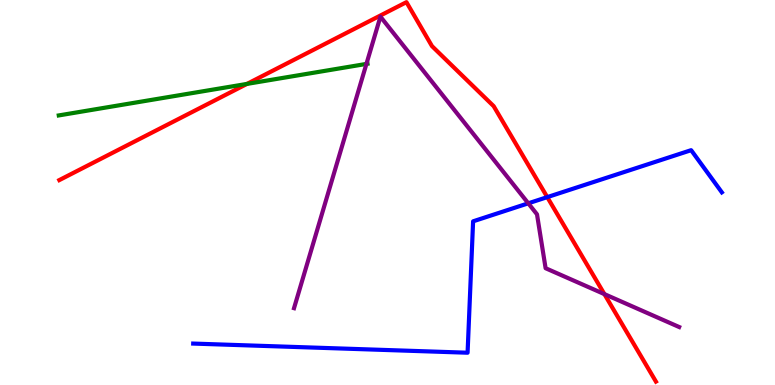[{'lines': ['blue', 'red'], 'intersections': [{'x': 7.06, 'y': 4.88}]}, {'lines': ['green', 'red'], 'intersections': [{'x': 3.19, 'y': 7.82}]}, {'lines': ['purple', 'red'], 'intersections': [{'x': 7.8, 'y': 2.36}]}, {'lines': ['blue', 'green'], 'intersections': []}, {'lines': ['blue', 'purple'], 'intersections': [{'x': 6.82, 'y': 4.72}]}, {'lines': ['green', 'purple'], 'intersections': [{'x': 4.73, 'y': 8.34}]}]